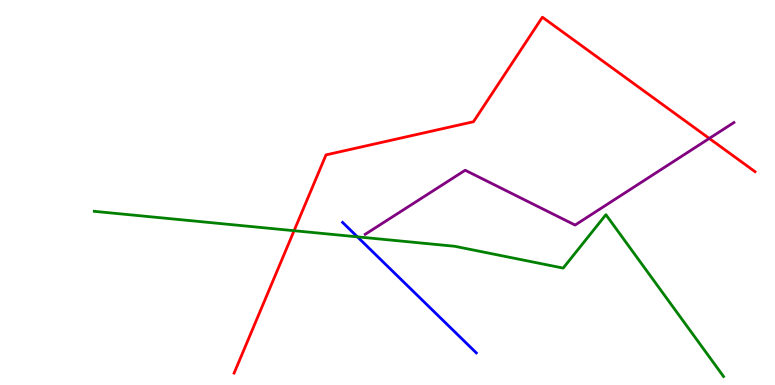[{'lines': ['blue', 'red'], 'intersections': []}, {'lines': ['green', 'red'], 'intersections': [{'x': 3.79, 'y': 4.01}]}, {'lines': ['purple', 'red'], 'intersections': [{'x': 9.15, 'y': 6.4}]}, {'lines': ['blue', 'green'], 'intersections': [{'x': 4.61, 'y': 3.85}]}, {'lines': ['blue', 'purple'], 'intersections': []}, {'lines': ['green', 'purple'], 'intersections': []}]